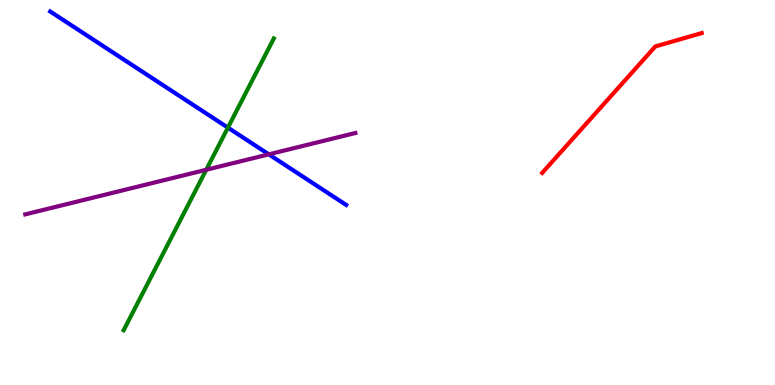[{'lines': ['blue', 'red'], 'intersections': []}, {'lines': ['green', 'red'], 'intersections': []}, {'lines': ['purple', 'red'], 'intersections': []}, {'lines': ['blue', 'green'], 'intersections': [{'x': 2.94, 'y': 6.68}]}, {'lines': ['blue', 'purple'], 'intersections': [{'x': 3.47, 'y': 5.99}]}, {'lines': ['green', 'purple'], 'intersections': [{'x': 2.66, 'y': 5.59}]}]